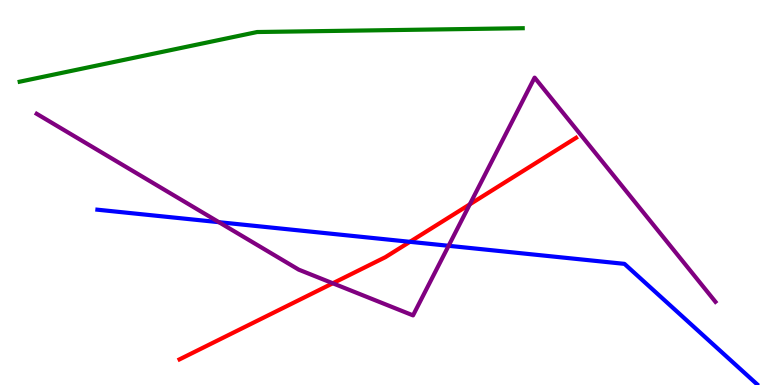[{'lines': ['blue', 'red'], 'intersections': [{'x': 5.29, 'y': 3.72}]}, {'lines': ['green', 'red'], 'intersections': []}, {'lines': ['purple', 'red'], 'intersections': [{'x': 4.29, 'y': 2.64}, {'x': 6.06, 'y': 4.69}]}, {'lines': ['blue', 'green'], 'intersections': []}, {'lines': ['blue', 'purple'], 'intersections': [{'x': 2.82, 'y': 4.23}, {'x': 5.79, 'y': 3.62}]}, {'lines': ['green', 'purple'], 'intersections': []}]